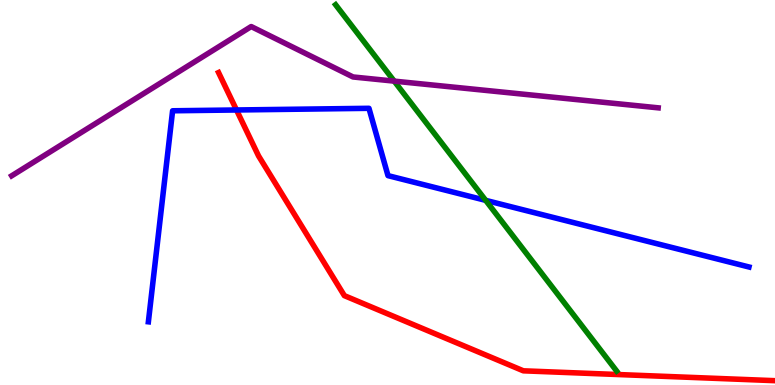[{'lines': ['blue', 'red'], 'intersections': [{'x': 3.05, 'y': 7.14}]}, {'lines': ['green', 'red'], 'intersections': []}, {'lines': ['purple', 'red'], 'intersections': []}, {'lines': ['blue', 'green'], 'intersections': [{'x': 6.27, 'y': 4.8}]}, {'lines': ['blue', 'purple'], 'intersections': []}, {'lines': ['green', 'purple'], 'intersections': [{'x': 5.09, 'y': 7.89}]}]